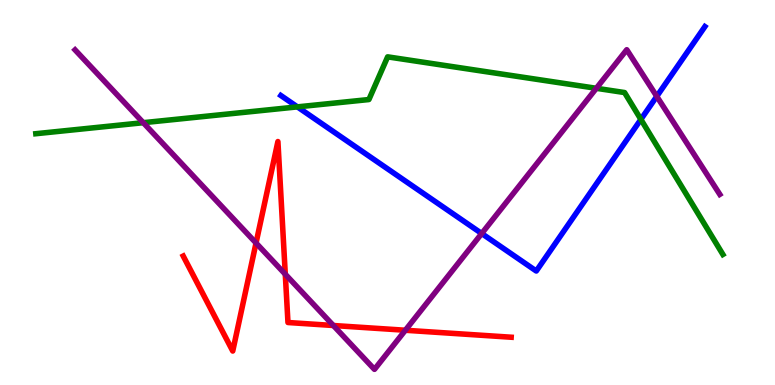[{'lines': ['blue', 'red'], 'intersections': []}, {'lines': ['green', 'red'], 'intersections': []}, {'lines': ['purple', 'red'], 'intersections': [{'x': 3.3, 'y': 3.69}, {'x': 3.68, 'y': 2.88}, {'x': 4.3, 'y': 1.55}, {'x': 5.23, 'y': 1.42}]}, {'lines': ['blue', 'green'], 'intersections': [{'x': 3.84, 'y': 7.22}, {'x': 8.27, 'y': 6.9}]}, {'lines': ['blue', 'purple'], 'intersections': [{'x': 6.22, 'y': 3.93}, {'x': 8.47, 'y': 7.5}]}, {'lines': ['green', 'purple'], 'intersections': [{'x': 1.85, 'y': 6.81}, {'x': 7.69, 'y': 7.71}]}]